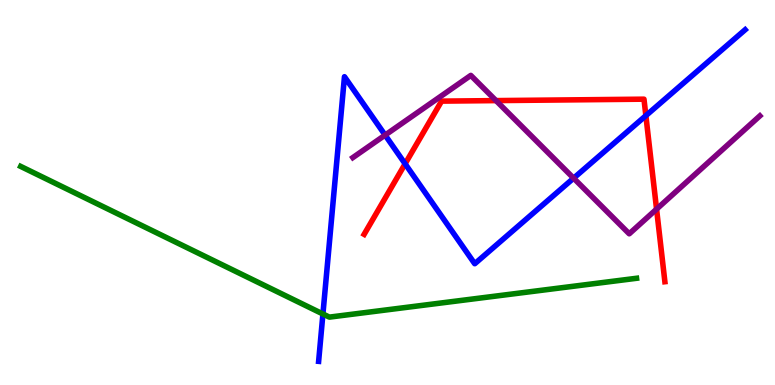[{'lines': ['blue', 'red'], 'intersections': [{'x': 5.23, 'y': 5.74}, {'x': 8.33, 'y': 7.0}]}, {'lines': ['green', 'red'], 'intersections': []}, {'lines': ['purple', 'red'], 'intersections': [{'x': 6.4, 'y': 7.39}, {'x': 8.47, 'y': 4.57}]}, {'lines': ['blue', 'green'], 'intersections': [{'x': 4.17, 'y': 1.84}]}, {'lines': ['blue', 'purple'], 'intersections': [{'x': 4.97, 'y': 6.49}, {'x': 7.4, 'y': 5.37}]}, {'lines': ['green', 'purple'], 'intersections': []}]